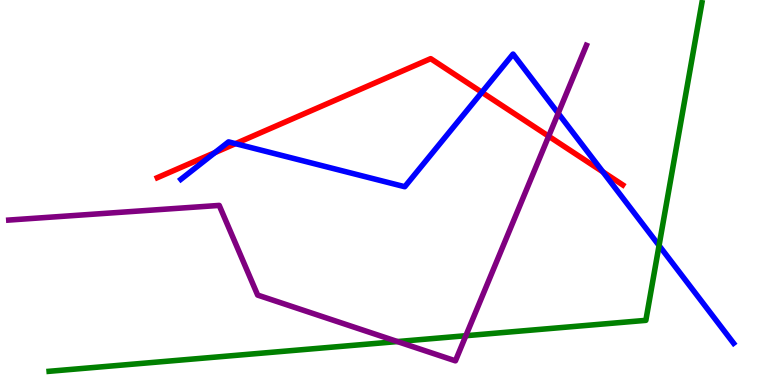[{'lines': ['blue', 'red'], 'intersections': [{'x': 2.77, 'y': 6.04}, {'x': 3.04, 'y': 6.27}, {'x': 6.22, 'y': 7.6}, {'x': 7.78, 'y': 5.54}]}, {'lines': ['green', 'red'], 'intersections': []}, {'lines': ['purple', 'red'], 'intersections': [{'x': 7.08, 'y': 6.46}]}, {'lines': ['blue', 'green'], 'intersections': [{'x': 8.5, 'y': 3.62}]}, {'lines': ['blue', 'purple'], 'intersections': [{'x': 7.2, 'y': 7.06}]}, {'lines': ['green', 'purple'], 'intersections': [{'x': 5.13, 'y': 1.13}, {'x': 6.01, 'y': 1.28}]}]